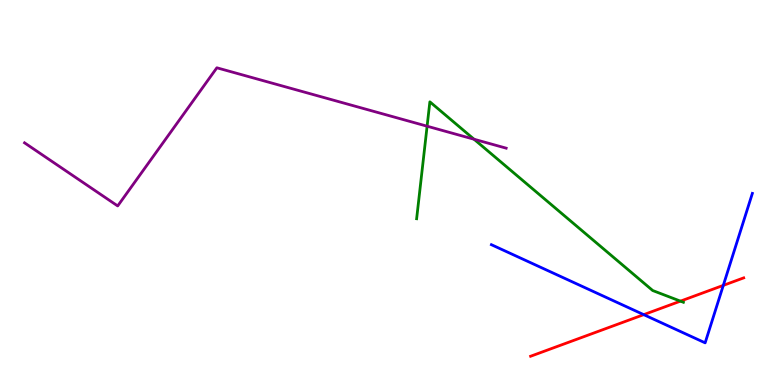[{'lines': ['blue', 'red'], 'intersections': [{'x': 8.31, 'y': 1.83}, {'x': 9.33, 'y': 2.59}]}, {'lines': ['green', 'red'], 'intersections': [{'x': 8.78, 'y': 2.18}]}, {'lines': ['purple', 'red'], 'intersections': []}, {'lines': ['blue', 'green'], 'intersections': []}, {'lines': ['blue', 'purple'], 'intersections': []}, {'lines': ['green', 'purple'], 'intersections': [{'x': 5.51, 'y': 6.72}, {'x': 6.12, 'y': 6.38}]}]